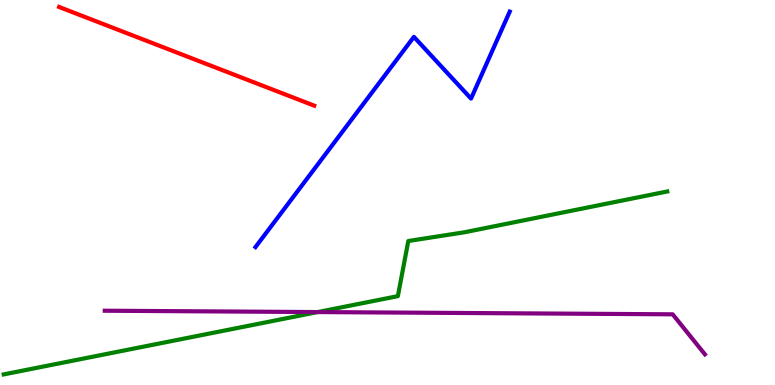[{'lines': ['blue', 'red'], 'intersections': []}, {'lines': ['green', 'red'], 'intersections': []}, {'lines': ['purple', 'red'], 'intersections': []}, {'lines': ['blue', 'green'], 'intersections': []}, {'lines': ['blue', 'purple'], 'intersections': []}, {'lines': ['green', 'purple'], 'intersections': [{'x': 4.1, 'y': 1.89}]}]